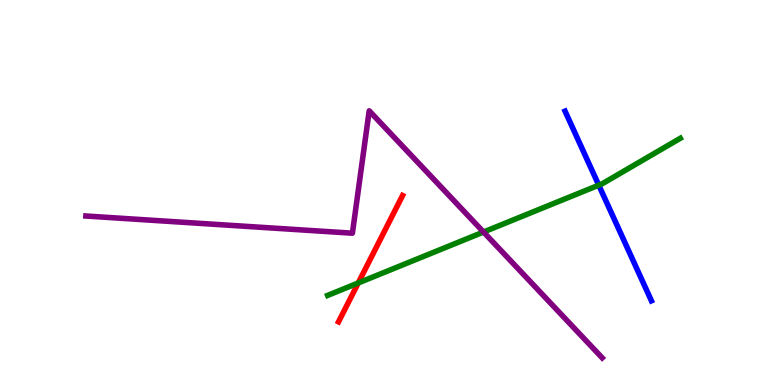[{'lines': ['blue', 'red'], 'intersections': []}, {'lines': ['green', 'red'], 'intersections': [{'x': 4.62, 'y': 2.65}]}, {'lines': ['purple', 'red'], 'intersections': []}, {'lines': ['blue', 'green'], 'intersections': [{'x': 7.73, 'y': 5.19}]}, {'lines': ['blue', 'purple'], 'intersections': []}, {'lines': ['green', 'purple'], 'intersections': [{'x': 6.24, 'y': 3.97}]}]